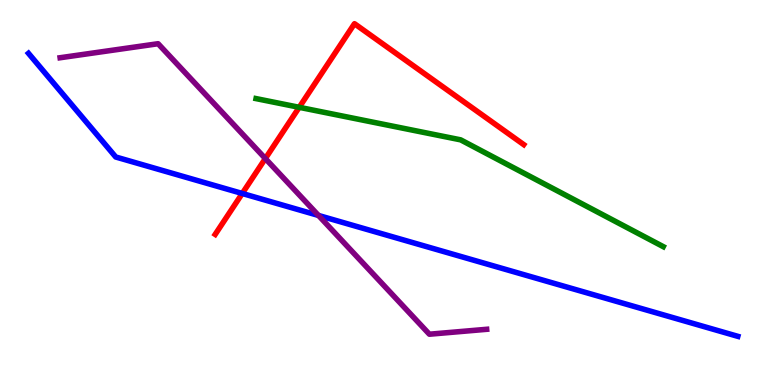[{'lines': ['blue', 'red'], 'intersections': [{'x': 3.13, 'y': 4.97}]}, {'lines': ['green', 'red'], 'intersections': [{'x': 3.86, 'y': 7.21}]}, {'lines': ['purple', 'red'], 'intersections': [{'x': 3.42, 'y': 5.88}]}, {'lines': ['blue', 'green'], 'intersections': []}, {'lines': ['blue', 'purple'], 'intersections': [{'x': 4.11, 'y': 4.4}]}, {'lines': ['green', 'purple'], 'intersections': []}]